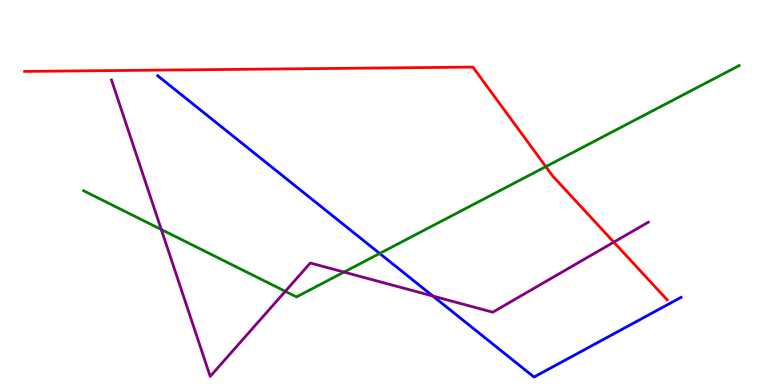[{'lines': ['blue', 'red'], 'intersections': []}, {'lines': ['green', 'red'], 'intersections': [{'x': 7.04, 'y': 5.67}]}, {'lines': ['purple', 'red'], 'intersections': [{'x': 7.92, 'y': 3.71}]}, {'lines': ['blue', 'green'], 'intersections': [{'x': 4.9, 'y': 3.42}]}, {'lines': ['blue', 'purple'], 'intersections': [{'x': 5.59, 'y': 2.31}]}, {'lines': ['green', 'purple'], 'intersections': [{'x': 2.08, 'y': 4.04}, {'x': 3.68, 'y': 2.43}, {'x': 4.44, 'y': 2.93}]}]